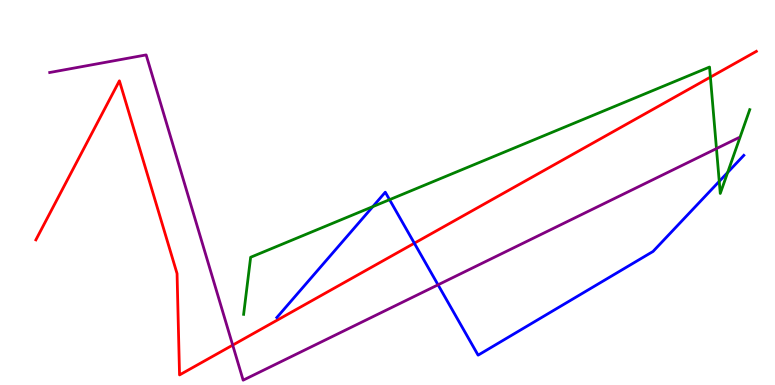[{'lines': ['blue', 'red'], 'intersections': [{'x': 5.35, 'y': 3.68}]}, {'lines': ['green', 'red'], 'intersections': [{'x': 9.17, 'y': 8.0}]}, {'lines': ['purple', 'red'], 'intersections': [{'x': 3.0, 'y': 1.04}]}, {'lines': ['blue', 'green'], 'intersections': [{'x': 4.81, 'y': 4.63}, {'x': 5.03, 'y': 4.81}, {'x': 9.28, 'y': 5.29}, {'x': 9.39, 'y': 5.52}]}, {'lines': ['blue', 'purple'], 'intersections': [{'x': 5.65, 'y': 2.6}]}, {'lines': ['green', 'purple'], 'intersections': [{'x': 9.24, 'y': 6.14}]}]